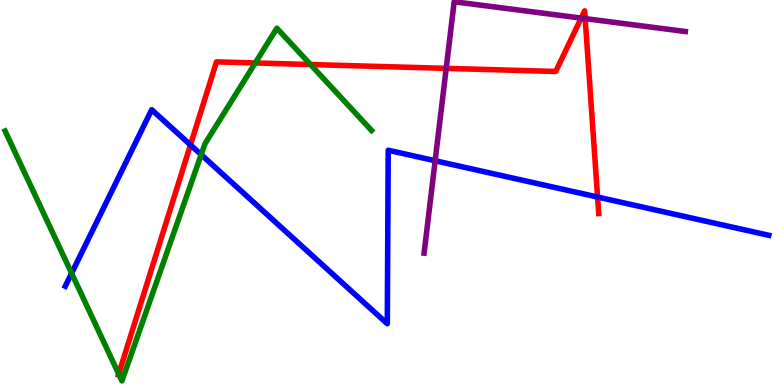[{'lines': ['blue', 'red'], 'intersections': [{'x': 2.46, 'y': 6.24}, {'x': 7.71, 'y': 4.88}]}, {'lines': ['green', 'red'], 'intersections': [{'x': 1.53, 'y': 0.286}, {'x': 3.29, 'y': 8.36}, {'x': 4.01, 'y': 8.32}]}, {'lines': ['purple', 'red'], 'intersections': [{'x': 5.76, 'y': 8.22}, {'x': 7.5, 'y': 9.53}, {'x': 7.55, 'y': 9.52}]}, {'lines': ['blue', 'green'], 'intersections': [{'x': 0.924, 'y': 2.9}, {'x': 2.6, 'y': 5.98}]}, {'lines': ['blue', 'purple'], 'intersections': [{'x': 5.61, 'y': 5.83}]}, {'lines': ['green', 'purple'], 'intersections': []}]